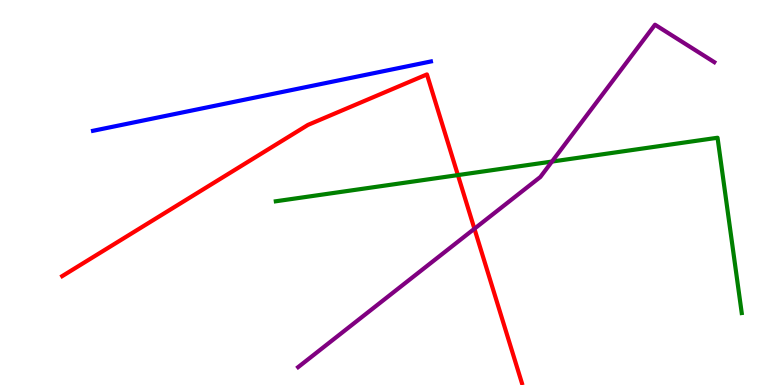[{'lines': ['blue', 'red'], 'intersections': []}, {'lines': ['green', 'red'], 'intersections': [{'x': 5.91, 'y': 5.45}]}, {'lines': ['purple', 'red'], 'intersections': [{'x': 6.12, 'y': 4.06}]}, {'lines': ['blue', 'green'], 'intersections': []}, {'lines': ['blue', 'purple'], 'intersections': []}, {'lines': ['green', 'purple'], 'intersections': [{'x': 7.12, 'y': 5.8}]}]